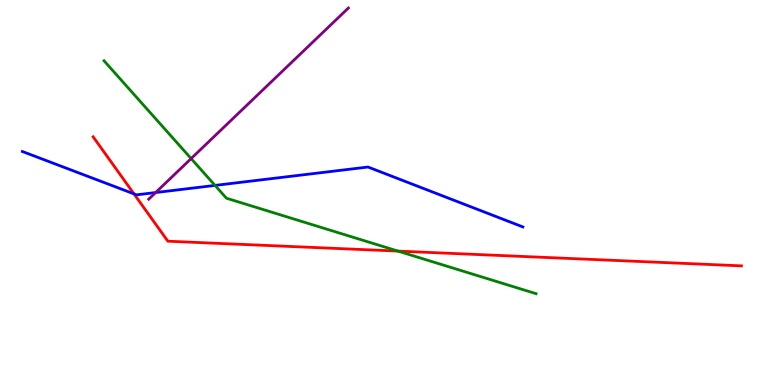[{'lines': ['blue', 'red'], 'intersections': [{'x': 1.73, 'y': 4.96}]}, {'lines': ['green', 'red'], 'intersections': [{'x': 5.14, 'y': 3.48}]}, {'lines': ['purple', 'red'], 'intersections': []}, {'lines': ['blue', 'green'], 'intersections': [{'x': 2.77, 'y': 5.18}]}, {'lines': ['blue', 'purple'], 'intersections': [{'x': 2.01, 'y': 5.0}]}, {'lines': ['green', 'purple'], 'intersections': [{'x': 2.47, 'y': 5.88}]}]